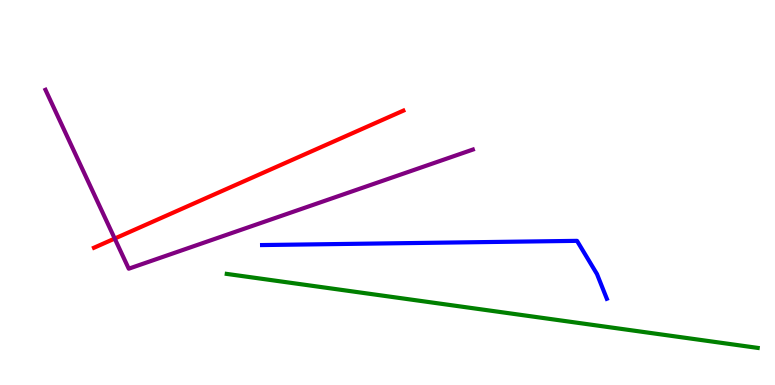[{'lines': ['blue', 'red'], 'intersections': []}, {'lines': ['green', 'red'], 'intersections': []}, {'lines': ['purple', 'red'], 'intersections': [{'x': 1.48, 'y': 3.8}]}, {'lines': ['blue', 'green'], 'intersections': []}, {'lines': ['blue', 'purple'], 'intersections': []}, {'lines': ['green', 'purple'], 'intersections': []}]